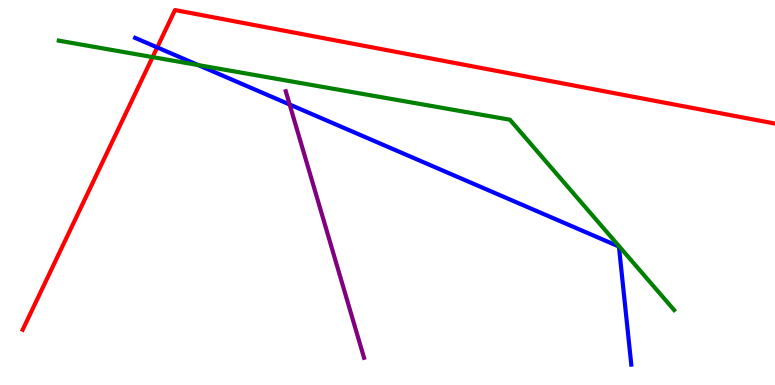[{'lines': ['blue', 'red'], 'intersections': [{'x': 2.03, 'y': 8.77}]}, {'lines': ['green', 'red'], 'intersections': [{'x': 1.97, 'y': 8.52}]}, {'lines': ['purple', 'red'], 'intersections': []}, {'lines': ['blue', 'green'], 'intersections': [{'x': 2.56, 'y': 8.31}]}, {'lines': ['blue', 'purple'], 'intersections': [{'x': 3.74, 'y': 7.29}]}, {'lines': ['green', 'purple'], 'intersections': []}]